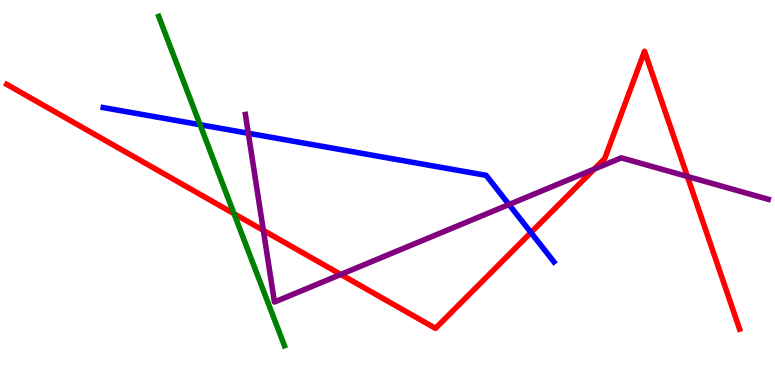[{'lines': ['blue', 'red'], 'intersections': [{'x': 6.85, 'y': 3.96}]}, {'lines': ['green', 'red'], 'intersections': [{'x': 3.02, 'y': 4.45}]}, {'lines': ['purple', 'red'], 'intersections': [{'x': 3.4, 'y': 4.02}, {'x': 4.4, 'y': 2.87}, {'x': 7.67, 'y': 5.61}, {'x': 8.87, 'y': 5.42}]}, {'lines': ['blue', 'green'], 'intersections': [{'x': 2.58, 'y': 6.76}]}, {'lines': ['blue', 'purple'], 'intersections': [{'x': 3.2, 'y': 6.54}, {'x': 6.57, 'y': 4.69}]}, {'lines': ['green', 'purple'], 'intersections': []}]